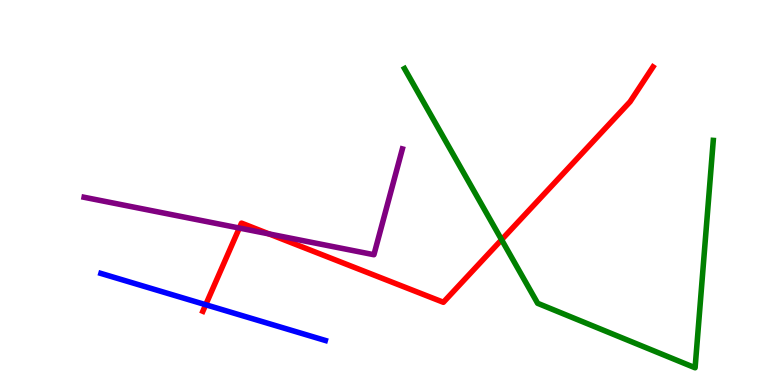[{'lines': ['blue', 'red'], 'intersections': [{'x': 2.65, 'y': 2.08}]}, {'lines': ['green', 'red'], 'intersections': [{'x': 6.47, 'y': 3.77}]}, {'lines': ['purple', 'red'], 'intersections': [{'x': 3.09, 'y': 4.08}, {'x': 3.47, 'y': 3.92}]}, {'lines': ['blue', 'green'], 'intersections': []}, {'lines': ['blue', 'purple'], 'intersections': []}, {'lines': ['green', 'purple'], 'intersections': []}]